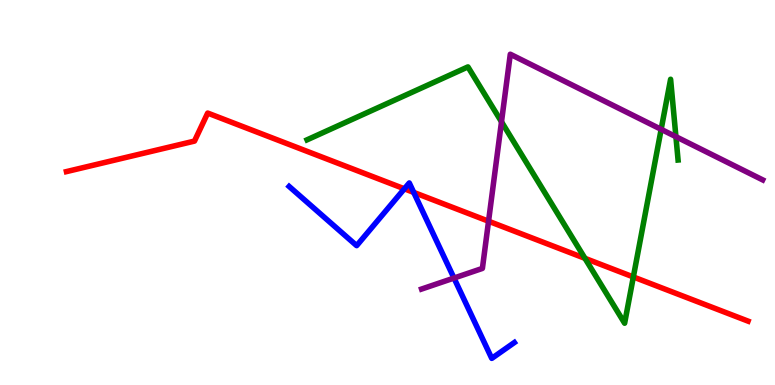[{'lines': ['blue', 'red'], 'intersections': [{'x': 5.22, 'y': 5.1}, {'x': 5.34, 'y': 5.0}]}, {'lines': ['green', 'red'], 'intersections': [{'x': 7.55, 'y': 3.29}, {'x': 8.17, 'y': 2.81}]}, {'lines': ['purple', 'red'], 'intersections': [{'x': 6.3, 'y': 4.25}]}, {'lines': ['blue', 'green'], 'intersections': []}, {'lines': ['blue', 'purple'], 'intersections': [{'x': 5.86, 'y': 2.78}]}, {'lines': ['green', 'purple'], 'intersections': [{'x': 6.47, 'y': 6.84}, {'x': 8.53, 'y': 6.64}, {'x': 8.72, 'y': 6.45}]}]